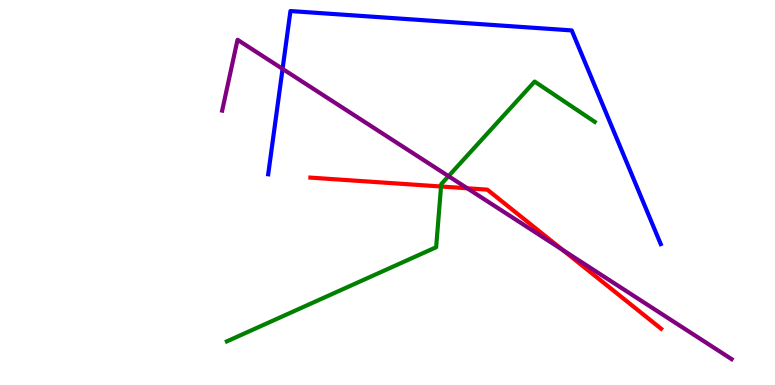[{'lines': ['blue', 'red'], 'intersections': []}, {'lines': ['green', 'red'], 'intersections': [{'x': 5.69, 'y': 5.16}]}, {'lines': ['purple', 'red'], 'intersections': [{'x': 6.03, 'y': 5.11}, {'x': 7.26, 'y': 3.51}]}, {'lines': ['blue', 'green'], 'intersections': []}, {'lines': ['blue', 'purple'], 'intersections': [{'x': 3.65, 'y': 8.21}]}, {'lines': ['green', 'purple'], 'intersections': [{'x': 5.79, 'y': 5.42}]}]